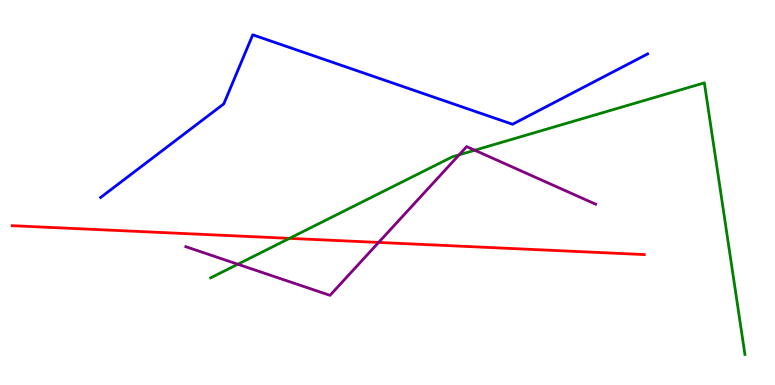[{'lines': ['blue', 'red'], 'intersections': []}, {'lines': ['green', 'red'], 'intersections': [{'x': 3.74, 'y': 3.81}]}, {'lines': ['purple', 'red'], 'intersections': [{'x': 4.89, 'y': 3.7}]}, {'lines': ['blue', 'green'], 'intersections': []}, {'lines': ['blue', 'purple'], 'intersections': []}, {'lines': ['green', 'purple'], 'intersections': [{'x': 3.07, 'y': 3.14}, {'x': 5.92, 'y': 5.98}, {'x': 6.13, 'y': 6.1}]}]